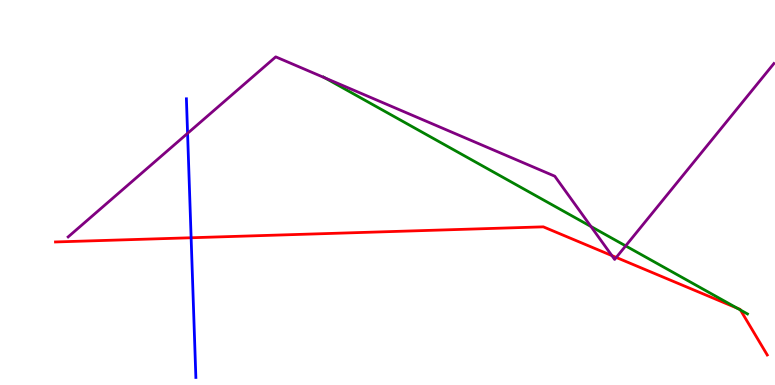[{'lines': ['blue', 'red'], 'intersections': [{'x': 2.47, 'y': 3.82}]}, {'lines': ['green', 'red'], 'intersections': [{'x': 9.51, 'y': 2.0}, {'x': 9.55, 'y': 1.95}]}, {'lines': ['purple', 'red'], 'intersections': [{'x': 7.9, 'y': 3.36}, {'x': 7.95, 'y': 3.31}]}, {'lines': ['blue', 'green'], 'intersections': []}, {'lines': ['blue', 'purple'], 'intersections': [{'x': 2.42, 'y': 6.54}]}, {'lines': ['green', 'purple'], 'intersections': [{'x': 4.19, 'y': 7.98}, {'x': 7.63, 'y': 4.12}, {'x': 8.07, 'y': 3.61}]}]